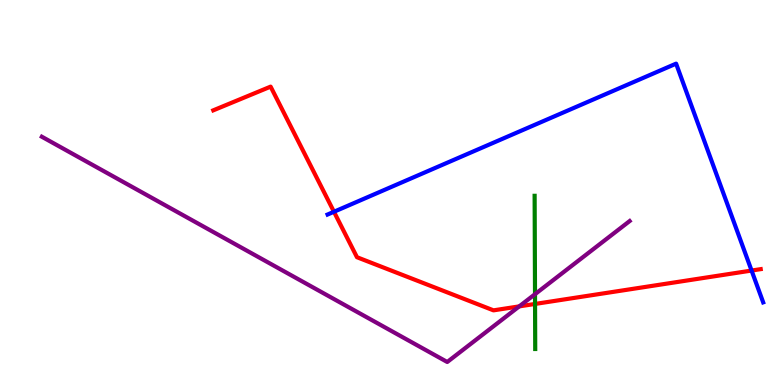[{'lines': ['blue', 'red'], 'intersections': [{'x': 4.31, 'y': 4.5}, {'x': 9.7, 'y': 2.97}]}, {'lines': ['green', 'red'], 'intersections': [{'x': 6.9, 'y': 2.11}]}, {'lines': ['purple', 'red'], 'intersections': [{'x': 6.7, 'y': 2.04}]}, {'lines': ['blue', 'green'], 'intersections': []}, {'lines': ['blue', 'purple'], 'intersections': []}, {'lines': ['green', 'purple'], 'intersections': [{'x': 6.9, 'y': 2.36}]}]